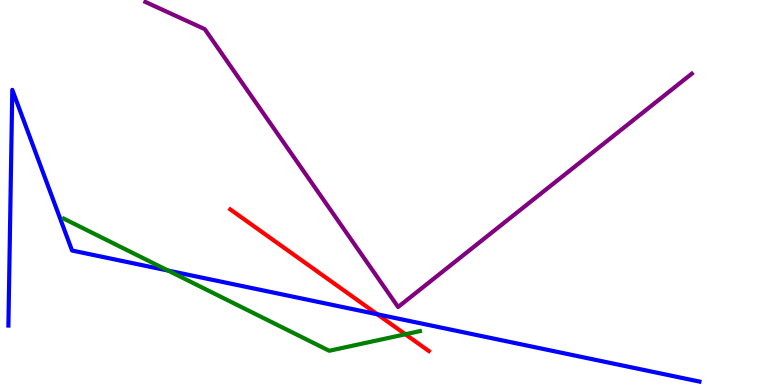[{'lines': ['blue', 'red'], 'intersections': [{'x': 4.87, 'y': 1.84}]}, {'lines': ['green', 'red'], 'intersections': [{'x': 5.23, 'y': 1.32}]}, {'lines': ['purple', 'red'], 'intersections': []}, {'lines': ['blue', 'green'], 'intersections': [{'x': 2.17, 'y': 2.97}]}, {'lines': ['blue', 'purple'], 'intersections': []}, {'lines': ['green', 'purple'], 'intersections': []}]